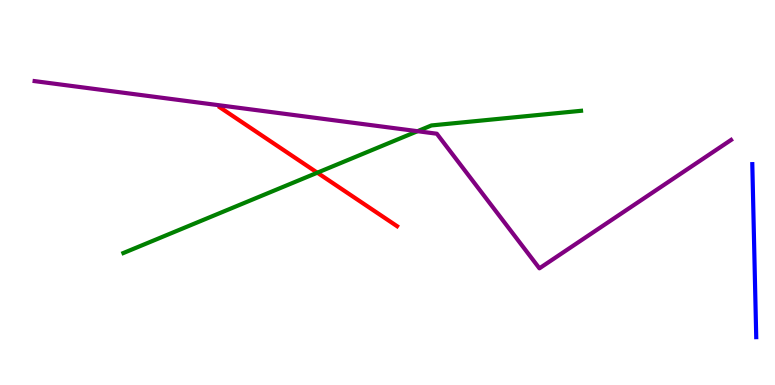[{'lines': ['blue', 'red'], 'intersections': []}, {'lines': ['green', 'red'], 'intersections': [{'x': 4.09, 'y': 5.51}]}, {'lines': ['purple', 'red'], 'intersections': []}, {'lines': ['blue', 'green'], 'intersections': []}, {'lines': ['blue', 'purple'], 'intersections': []}, {'lines': ['green', 'purple'], 'intersections': [{'x': 5.39, 'y': 6.59}]}]